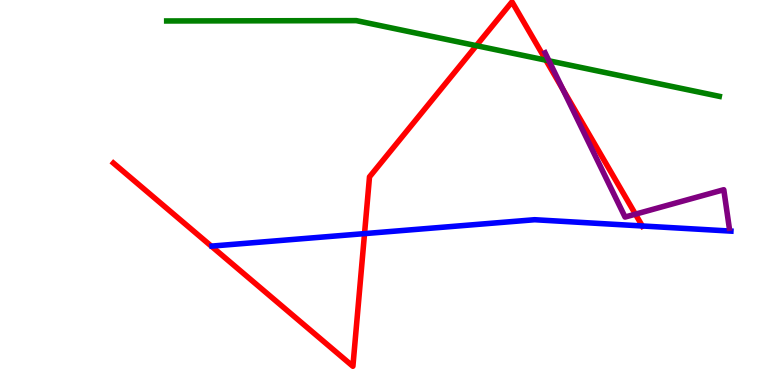[{'lines': ['blue', 'red'], 'intersections': [{'x': 4.7, 'y': 3.93}, {'x': 8.29, 'y': 4.13}]}, {'lines': ['green', 'red'], 'intersections': [{'x': 6.15, 'y': 8.81}, {'x': 7.04, 'y': 8.44}]}, {'lines': ['purple', 'red'], 'intersections': [{'x': 7.26, 'y': 7.68}, {'x': 8.2, 'y': 4.44}]}, {'lines': ['blue', 'green'], 'intersections': []}, {'lines': ['blue', 'purple'], 'intersections': []}, {'lines': ['green', 'purple'], 'intersections': [{'x': 7.08, 'y': 8.42}]}]